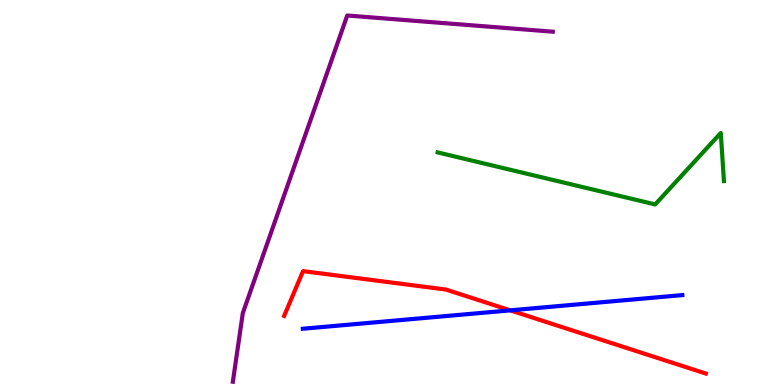[{'lines': ['blue', 'red'], 'intersections': [{'x': 6.58, 'y': 1.94}]}, {'lines': ['green', 'red'], 'intersections': []}, {'lines': ['purple', 'red'], 'intersections': []}, {'lines': ['blue', 'green'], 'intersections': []}, {'lines': ['blue', 'purple'], 'intersections': []}, {'lines': ['green', 'purple'], 'intersections': []}]